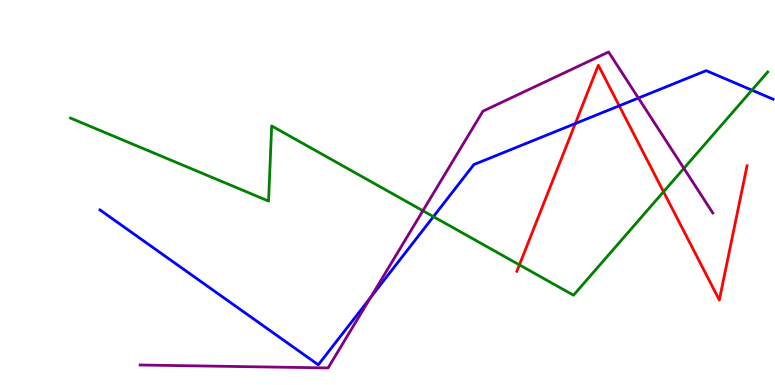[{'lines': ['blue', 'red'], 'intersections': [{'x': 7.42, 'y': 6.79}, {'x': 7.99, 'y': 7.25}]}, {'lines': ['green', 'red'], 'intersections': [{'x': 6.7, 'y': 3.12}, {'x': 8.56, 'y': 5.02}]}, {'lines': ['purple', 'red'], 'intersections': []}, {'lines': ['blue', 'green'], 'intersections': [{'x': 5.59, 'y': 4.37}, {'x': 9.7, 'y': 7.66}]}, {'lines': ['blue', 'purple'], 'intersections': [{'x': 4.78, 'y': 2.27}, {'x': 8.24, 'y': 7.45}]}, {'lines': ['green', 'purple'], 'intersections': [{'x': 5.46, 'y': 4.53}, {'x': 8.82, 'y': 5.63}]}]